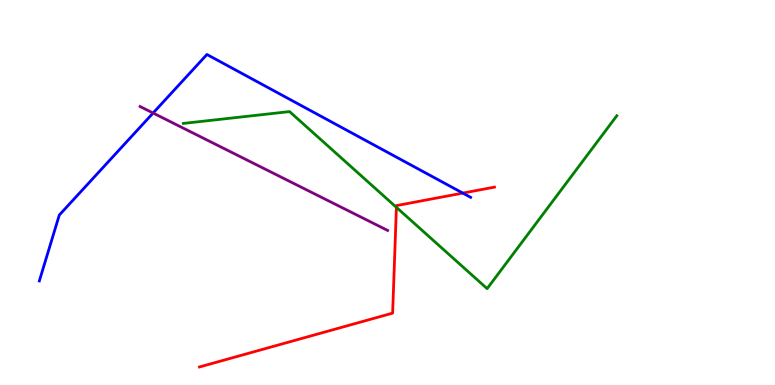[{'lines': ['blue', 'red'], 'intersections': [{'x': 5.97, 'y': 4.98}]}, {'lines': ['green', 'red'], 'intersections': [{'x': 5.12, 'y': 4.61}]}, {'lines': ['purple', 'red'], 'intersections': []}, {'lines': ['blue', 'green'], 'intersections': []}, {'lines': ['blue', 'purple'], 'intersections': [{'x': 1.98, 'y': 7.06}]}, {'lines': ['green', 'purple'], 'intersections': []}]